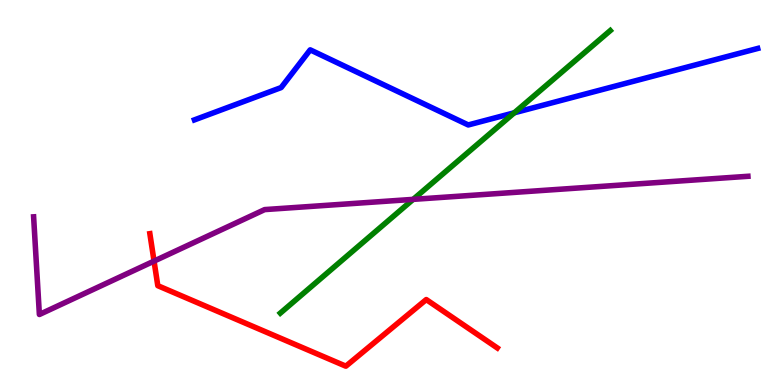[{'lines': ['blue', 'red'], 'intersections': []}, {'lines': ['green', 'red'], 'intersections': []}, {'lines': ['purple', 'red'], 'intersections': [{'x': 1.99, 'y': 3.22}]}, {'lines': ['blue', 'green'], 'intersections': [{'x': 6.64, 'y': 7.07}]}, {'lines': ['blue', 'purple'], 'intersections': []}, {'lines': ['green', 'purple'], 'intersections': [{'x': 5.33, 'y': 4.82}]}]